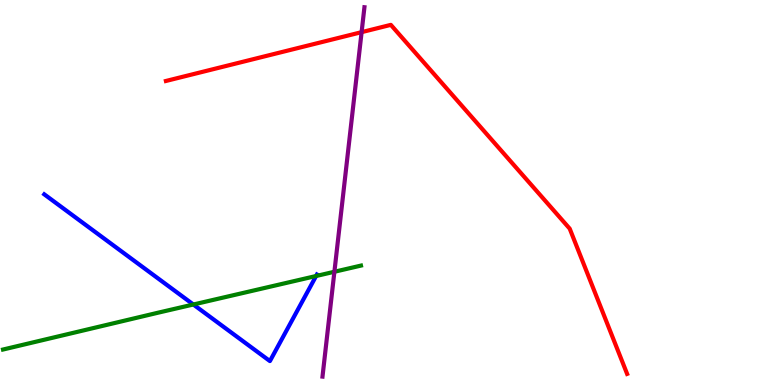[{'lines': ['blue', 'red'], 'intersections': []}, {'lines': ['green', 'red'], 'intersections': []}, {'lines': ['purple', 'red'], 'intersections': [{'x': 4.67, 'y': 9.16}]}, {'lines': ['blue', 'green'], 'intersections': [{'x': 2.49, 'y': 2.09}, {'x': 4.08, 'y': 2.83}]}, {'lines': ['blue', 'purple'], 'intersections': []}, {'lines': ['green', 'purple'], 'intersections': [{'x': 4.31, 'y': 2.94}]}]